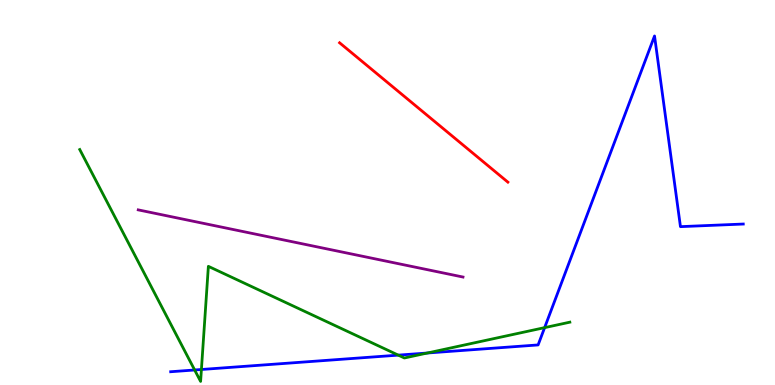[{'lines': ['blue', 'red'], 'intersections': []}, {'lines': ['green', 'red'], 'intersections': []}, {'lines': ['purple', 'red'], 'intersections': []}, {'lines': ['blue', 'green'], 'intersections': [{'x': 2.51, 'y': 0.39}, {'x': 2.6, 'y': 0.403}, {'x': 5.14, 'y': 0.776}, {'x': 5.51, 'y': 0.831}, {'x': 7.03, 'y': 1.49}]}, {'lines': ['blue', 'purple'], 'intersections': []}, {'lines': ['green', 'purple'], 'intersections': []}]